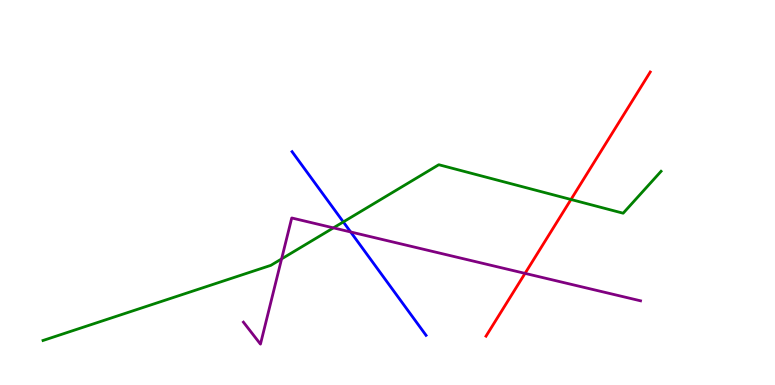[{'lines': ['blue', 'red'], 'intersections': []}, {'lines': ['green', 'red'], 'intersections': [{'x': 7.37, 'y': 4.82}]}, {'lines': ['purple', 'red'], 'intersections': [{'x': 6.77, 'y': 2.9}]}, {'lines': ['blue', 'green'], 'intersections': [{'x': 4.43, 'y': 4.24}]}, {'lines': ['blue', 'purple'], 'intersections': [{'x': 4.52, 'y': 3.98}]}, {'lines': ['green', 'purple'], 'intersections': [{'x': 3.63, 'y': 3.28}, {'x': 4.3, 'y': 4.08}]}]